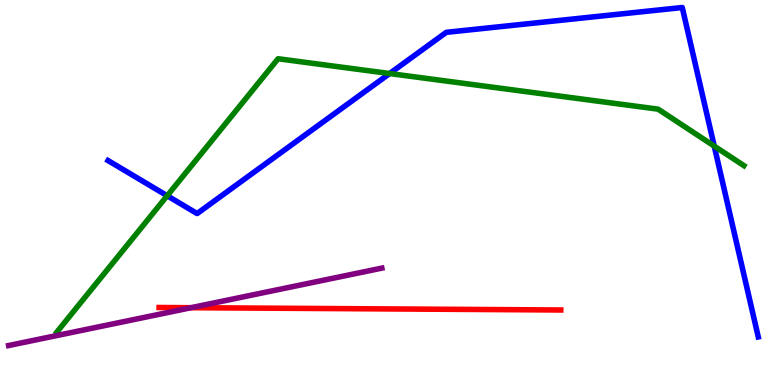[{'lines': ['blue', 'red'], 'intersections': []}, {'lines': ['green', 'red'], 'intersections': []}, {'lines': ['purple', 'red'], 'intersections': [{'x': 2.47, 'y': 2.01}]}, {'lines': ['blue', 'green'], 'intersections': [{'x': 2.16, 'y': 4.92}, {'x': 5.03, 'y': 8.09}, {'x': 9.22, 'y': 6.21}]}, {'lines': ['blue', 'purple'], 'intersections': []}, {'lines': ['green', 'purple'], 'intersections': []}]